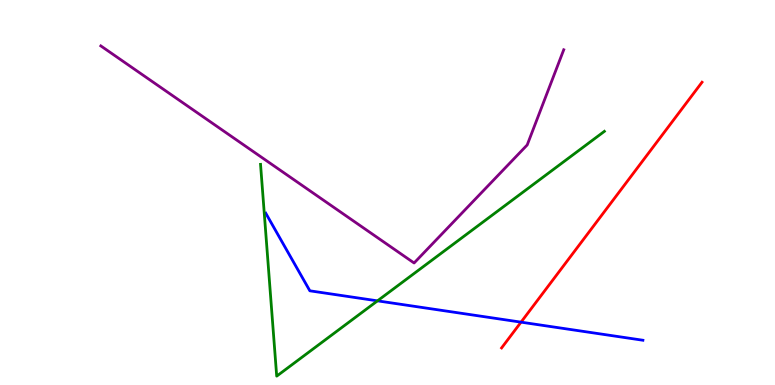[{'lines': ['blue', 'red'], 'intersections': [{'x': 6.72, 'y': 1.63}]}, {'lines': ['green', 'red'], 'intersections': []}, {'lines': ['purple', 'red'], 'intersections': []}, {'lines': ['blue', 'green'], 'intersections': [{'x': 4.87, 'y': 2.19}]}, {'lines': ['blue', 'purple'], 'intersections': []}, {'lines': ['green', 'purple'], 'intersections': []}]